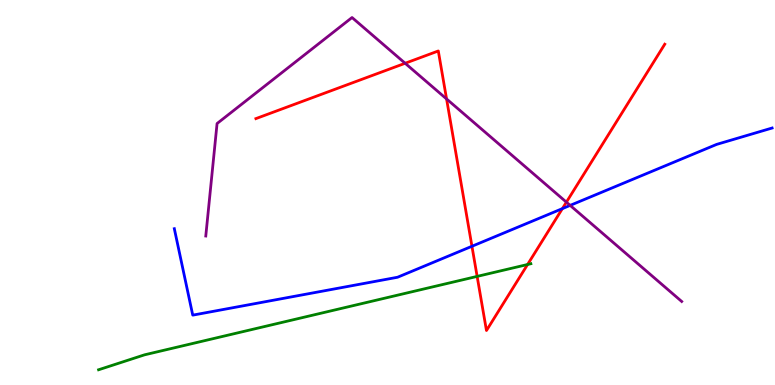[{'lines': ['blue', 'red'], 'intersections': [{'x': 6.09, 'y': 3.6}, {'x': 7.26, 'y': 4.58}]}, {'lines': ['green', 'red'], 'intersections': [{'x': 6.16, 'y': 2.82}, {'x': 6.81, 'y': 3.13}]}, {'lines': ['purple', 'red'], 'intersections': [{'x': 5.23, 'y': 8.36}, {'x': 5.76, 'y': 7.43}, {'x': 7.31, 'y': 4.75}]}, {'lines': ['blue', 'green'], 'intersections': []}, {'lines': ['blue', 'purple'], 'intersections': [{'x': 7.36, 'y': 4.67}]}, {'lines': ['green', 'purple'], 'intersections': []}]